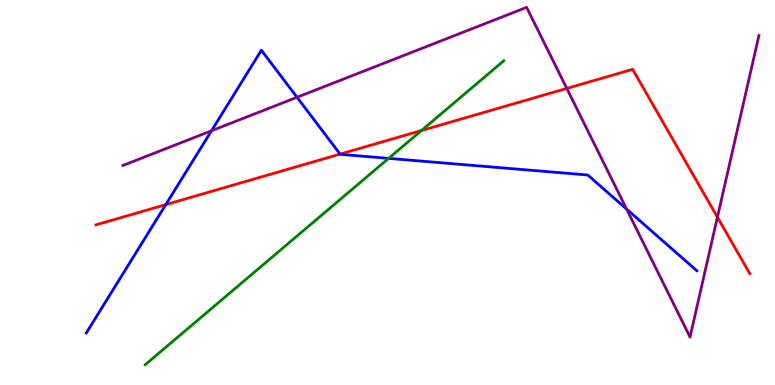[{'lines': ['blue', 'red'], 'intersections': [{'x': 2.14, 'y': 4.69}, {'x': 4.39, 'y': 6.0}]}, {'lines': ['green', 'red'], 'intersections': [{'x': 5.44, 'y': 6.61}]}, {'lines': ['purple', 'red'], 'intersections': [{'x': 7.31, 'y': 7.7}, {'x': 9.26, 'y': 4.36}]}, {'lines': ['blue', 'green'], 'intersections': [{'x': 5.01, 'y': 5.89}]}, {'lines': ['blue', 'purple'], 'intersections': [{'x': 2.73, 'y': 6.6}, {'x': 3.83, 'y': 7.47}, {'x': 8.09, 'y': 4.57}]}, {'lines': ['green', 'purple'], 'intersections': []}]